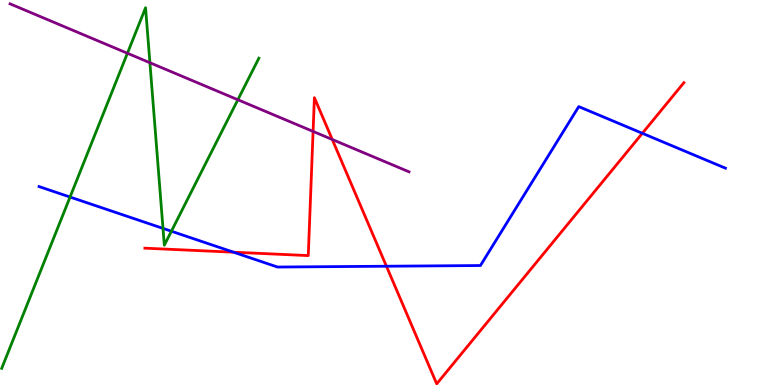[{'lines': ['blue', 'red'], 'intersections': [{'x': 3.01, 'y': 3.45}, {'x': 4.99, 'y': 3.09}, {'x': 8.29, 'y': 6.54}]}, {'lines': ['green', 'red'], 'intersections': []}, {'lines': ['purple', 'red'], 'intersections': [{'x': 4.04, 'y': 6.59}, {'x': 4.29, 'y': 6.38}]}, {'lines': ['blue', 'green'], 'intersections': [{'x': 0.904, 'y': 4.88}, {'x': 2.1, 'y': 4.07}, {'x': 2.21, 'y': 3.99}]}, {'lines': ['blue', 'purple'], 'intersections': []}, {'lines': ['green', 'purple'], 'intersections': [{'x': 1.64, 'y': 8.62}, {'x': 1.93, 'y': 8.37}, {'x': 3.07, 'y': 7.41}]}]